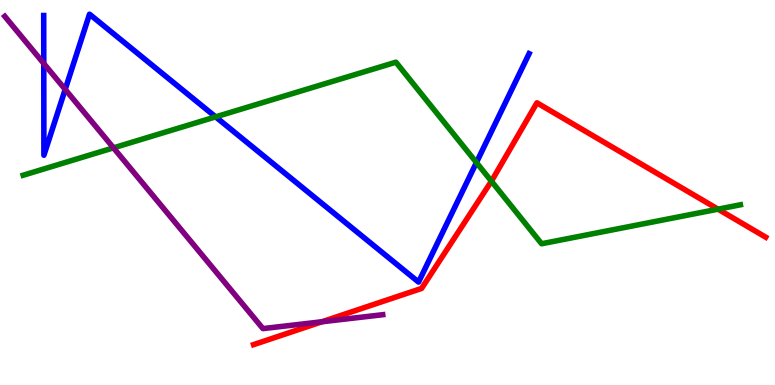[{'lines': ['blue', 'red'], 'intersections': []}, {'lines': ['green', 'red'], 'intersections': [{'x': 6.34, 'y': 5.29}, {'x': 9.26, 'y': 4.57}]}, {'lines': ['purple', 'red'], 'intersections': [{'x': 4.15, 'y': 1.64}]}, {'lines': ['blue', 'green'], 'intersections': [{'x': 2.78, 'y': 6.96}, {'x': 6.15, 'y': 5.78}]}, {'lines': ['blue', 'purple'], 'intersections': [{'x': 0.565, 'y': 8.35}, {'x': 0.841, 'y': 7.68}]}, {'lines': ['green', 'purple'], 'intersections': [{'x': 1.46, 'y': 6.16}]}]